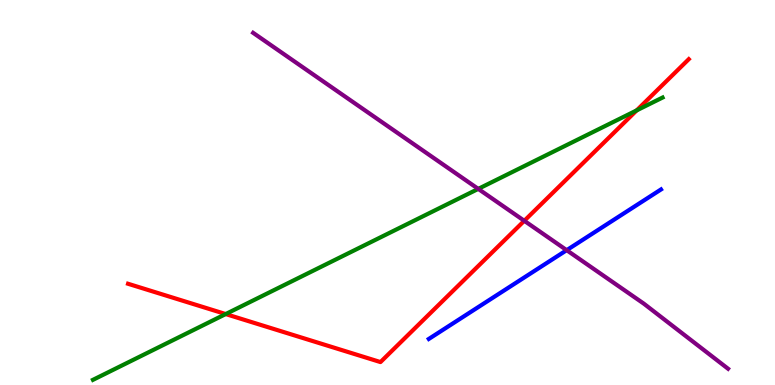[{'lines': ['blue', 'red'], 'intersections': []}, {'lines': ['green', 'red'], 'intersections': [{'x': 2.91, 'y': 1.84}, {'x': 8.22, 'y': 7.13}]}, {'lines': ['purple', 'red'], 'intersections': [{'x': 6.77, 'y': 4.27}]}, {'lines': ['blue', 'green'], 'intersections': []}, {'lines': ['blue', 'purple'], 'intersections': [{'x': 7.31, 'y': 3.5}]}, {'lines': ['green', 'purple'], 'intersections': [{'x': 6.17, 'y': 5.09}]}]